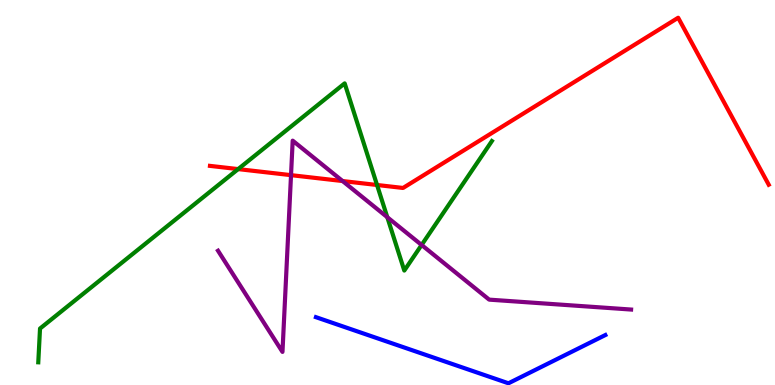[{'lines': ['blue', 'red'], 'intersections': []}, {'lines': ['green', 'red'], 'intersections': [{'x': 3.07, 'y': 5.61}, {'x': 4.87, 'y': 5.2}]}, {'lines': ['purple', 'red'], 'intersections': [{'x': 3.76, 'y': 5.45}, {'x': 4.42, 'y': 5.3}]}, {'lines': ['blue', 'green'], 'intersections': []}, {'lines': ['blue', 'purple'], 'intersections': []}, {'lines': ['green', 'purple'], 'intersections': [{'x': 5.0, 'y': 4.36}, {'x': 5.44, 'y': 3.64}]}]